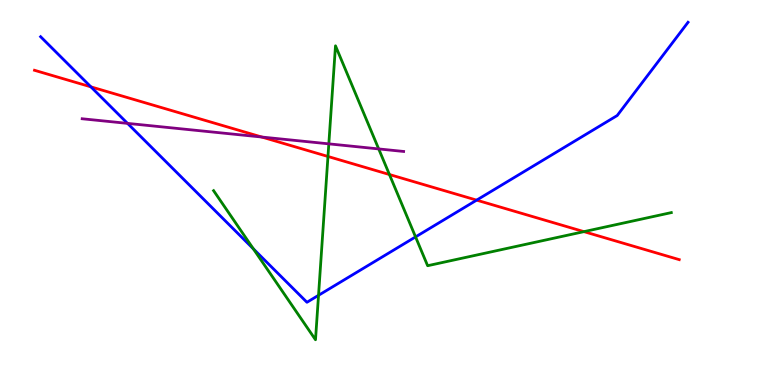[{'lines': ['blue', 'red'], 'intersections': [{'x': 1.17, 'y': 7.74}, {'x': 6.15, 'y': 4.8}]}, {'lines': ['green', 'red'], 'intersections': [{'x': 4.23, 'y': 5.94}, {'x': 5.02, 'y': 5.47}, {'x': 7.53, 'y': 3.98}]}, {'lines': ['purple', 'red'], 'intersections': [{'x': 3.38, 'y': 6.44}]}, {'lines': ['blue', 'green'], 'intersections': [{'x': 3.27, 'y': 3.54}, {'x': 4.11, 'y': 2.33}, {'x': 5.36, 'y': 3.85}]}, {'lines': ['blue', 'purple'], 'intersections': [{'x': 1.65, 'y': 6.8}]}, {'lines': ['green', 'purple'], 'intersections': [{'x': 4.24, 'y': 6.26}, {'x': 4.89, 'y': 6.13}]}]